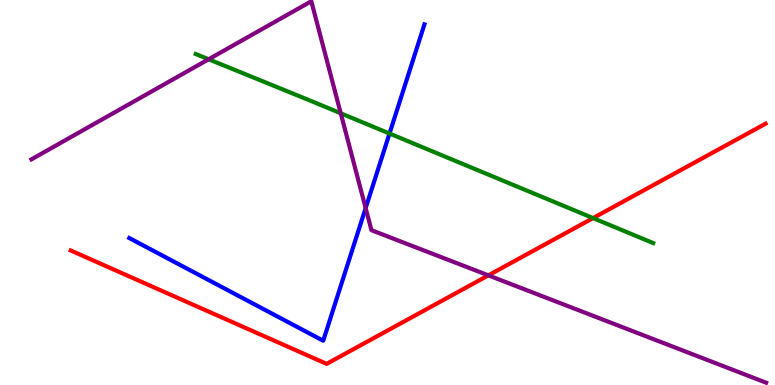[{'lines': ['blue', 'red'], 'intersections': []}, {'lines': ['green', 'red'], 'intersections': [{'x': 7.65, 'y': 4.34}]}, {'lines': ['purple', 'red'], 'intersections': [{'x': 6.3, 'y': 2.85}]}, {'lines': ['blue', 'green'], 'intersections': [{'x': 5.03, 'y': 6.53}]}, {'lines': ['blue', 'purple'], 'intersections': [{'x': 4.72, 'y': 4.59}]}, {'lines': ['green', 'purple'], 'intersections': [{'x': 2.69, 'y': 8.46}, {'x': 4.4, 'y': 7.06}]}]